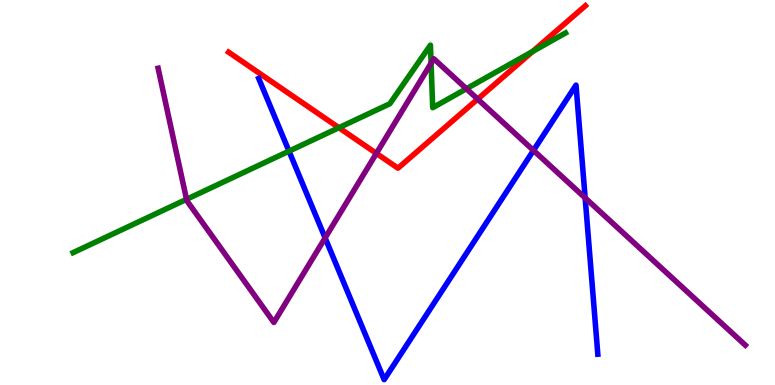[{'lines': ['blue', 'red'], 'intersections': []}, {'lines': ['green', 'red'], 'intersections': [{'x': 4.37, 'y': 6.68}, {'x': 6.87, 'y': 8.66}]}, {'lines': ['purple', 'red'], 'intersections': [{'x': 4.86, 'y': 6.02}, {'x': 6.16, 'y': 7.43}]}, {'lines': ['blue', 'green'], 'intersections': [{'x': 3.73, 'y': 6.07}]}, {'lines': ['blue', 'purple'], 'intersections': [{'x': 4.2, 'y': 3.82}, {'x': 6.88, 'y': 6.09}, {'x': 7.55, 'y': 4.86}]}, {'lines': ['green', 'purple'], 'intersections': [{'x': 2.41, 'y': 4.82}, {'x': 5.56, 'y': 8.36}, {'x': 6.02, 'y': 7.7}]}]